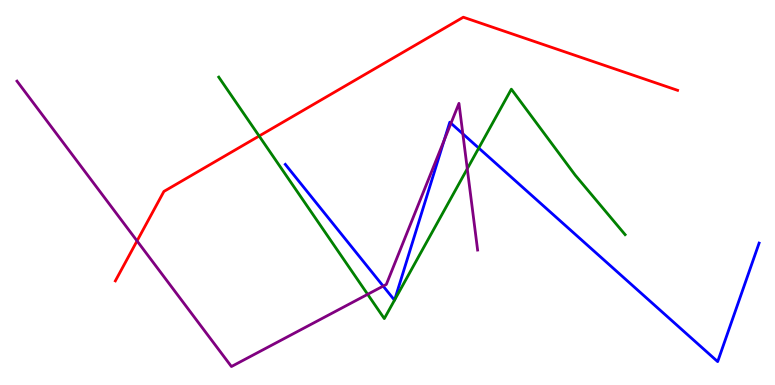[{'lines': ['blue', 'red'], 'intersections': []}, {'lines': ['green', 'red'], 'intersections': [{'x': 3.34, 'y': 6.47}]}, {'lines': ['purple', 'red'], 'intersections': [{'x': 1.77, 'y': 3.74}]}, {'lines': ['blue', 'green'], 'intersections': [{'x': 5.09, 'y': 2.2}, {'x': 5.09, 'y': 2.21}, {'x': 6.18, 'y': 6.15}]}, {'lines': ['blue', 'purple'], 'intersections': [{'x': 4.94, 'y': 2.57}, {'x': 5.73, 'y': 6.36}, {'x': 5.82, 'y': 6.8}, {'x': 5.97, 'y': 6.52}]}, {'lines': ['green', 'purple'], 'intersections': [{'x': 4.74, 'y': 2.36}, {'x': 6.03, 'y': 5.62}]}]